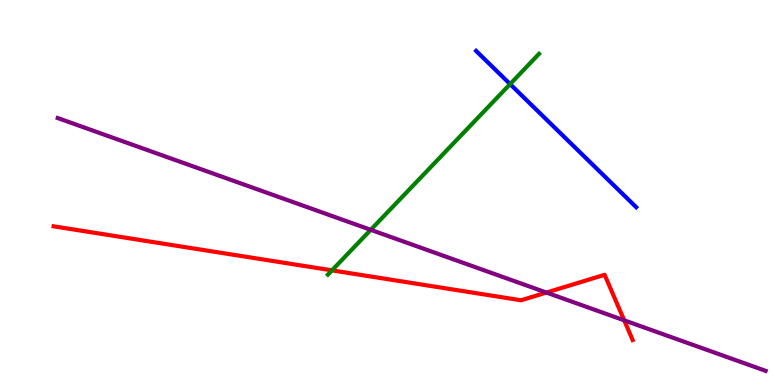[{'lines': ['blue', 'red'], 'intersections': []}, {'lines': ['green', 'red'], 'intersections': [{'x': 4.28, 'y': 2.98}]}, {'lines': ['purple', 'red'], 'intersections': [{'x': 7.05, 'y': 2.4}, {'x': 8.05, 'y': 1.68}]}, {'lines': ['blue', 'green'], 'intersections': [{'x': 6.58, 'y': 7.82}]}, {'lines': ['blue', 'purple'], 'intersections': []}, {'lines': ['green', 'purple'], 'intersections': [{'x': 4.78, 'y': 4.03}]}]